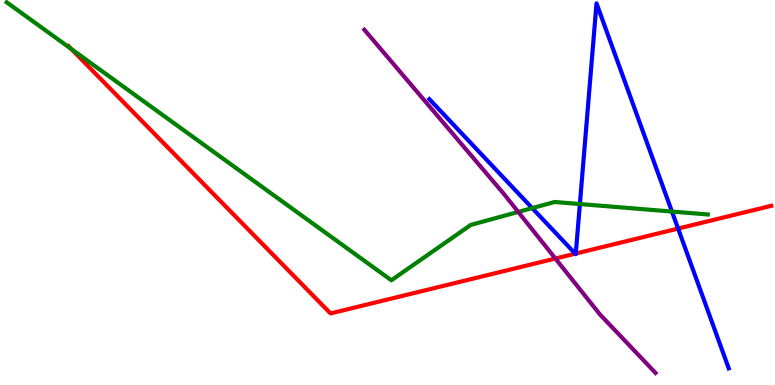[{'lines': ['blue', 'red'], 'intersections': [{'x': 7.42, 'y': 3.41}, {'x': 7.43, 'y': 3.41}, {'x': 8.75, 'y': 4.06}]}, {'lines': ['green', 'red'], 'intersections': [{'x': 0.92, 'y': 8.73}]}, {'lines': ['purple', 'red'], 'intersections': [{'x': 7.17, 'y': 3.28}]}, {'lines': ['blue', 'green'], 'intersections': [{'x': 6.87, 'y': 4.59}, {'x': 7.48, 'y': 4.7}, {'x': 8.67, 'y': 4.51}]}, {'lines': ['blue', 'purple'], 'intersections': []}, {'lines': ['green', 'purple'], 'intersections': [{'x': 6.69, 'y': 4.5}]}]